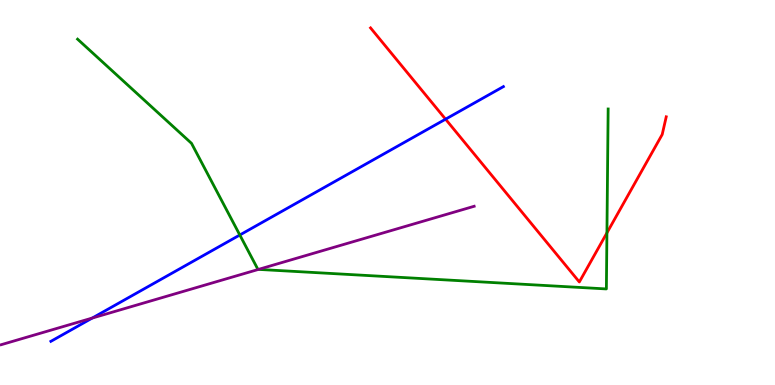[{'lines': ['blue', 'red'], 'intersections': [{'x': 5.75, 'y': 6.9}]}, {'lines': ['green', 'red'], 'intersections': [{'x': 7.83, 'y': 3.95}]}, {'lines': ['purple', 'red'], 'intersections': []}, {'lines': ['blue', 'green'], 'intersections': [{'x': 3.09, 'y': 3.9}]}, {'lines': ['blue', 'purple'], 'intersections': [{'x': 1.19, 'y': 1.74}]}, {'lines': ['green', 'purple'], 'intersections': [{'x': 3.34, 'y': 3.0}]}]